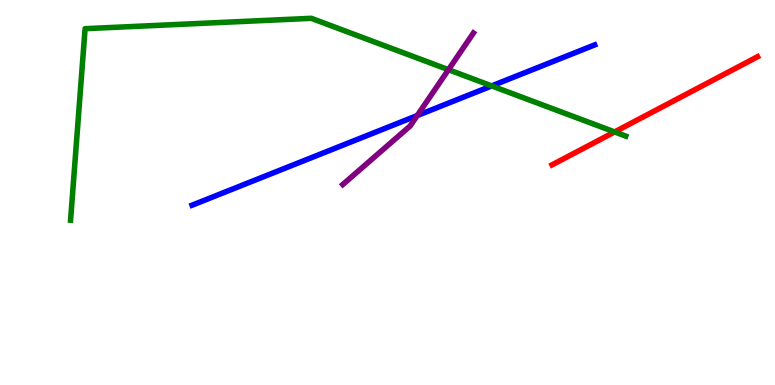[{'lines': ['blue', 'red'], 'intersections': []}, {'lines': ['green', 'red'], 'intersections': [{'x': 7.93, 'y': 6.57}]}, {'lines': ['purple', 'red'], 'intersections': []}, {'lines': ['blue', 'green'], 'intersections': [{'x': 6.34, 'y': 7.77}]}, {'lines': ['blue', 'purple'], 'intersections': [{'x': 5.38, 'y': 7.0}]}, {'lines': ['green', 'purple'], 'intersections': [{'x': 5.79, 'y': 8.19}]}]